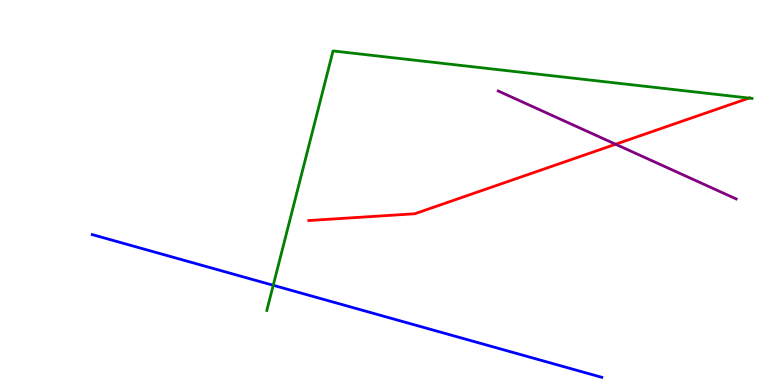[{'lines': ['blue', 'red'], 'intersections': []}, {'lines': ['green', 'red'], 'intersections': [{'x': 9.66, 'y': 7.45}]}, {'lines': ['purple', 'red'], 'intersections': [{'x': 7.94, 'y': 6.25}]}, {'lines': ['blue', 'green'], 'intersections': [{'x': 3.53, 'y': 2.59}]}, {'lines': ['blue', 'purple'], 'intersections': []}, {'lines': ['green', 'purple'], 'intersections': []}]